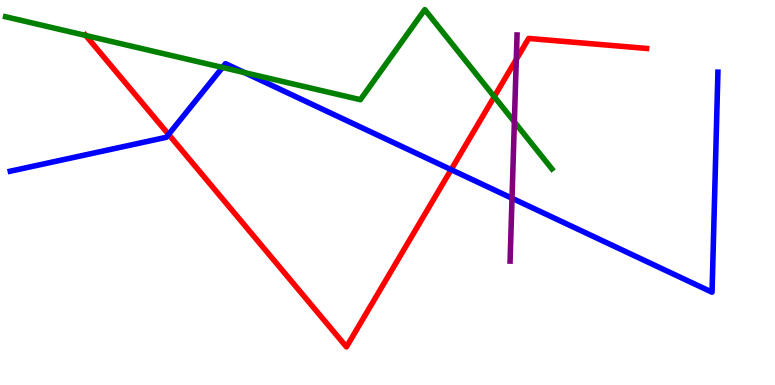[{'lines': ['blue', 'red'], 'intersections': [{'x': 2.18, 'y': 6.51}, {'x': 5.82, 'y': 5.59}]}, {'lines': ['green', 'red'], 'intersections': [{'x': 1.11, 'y': 9.08}, {'x': 6.38, 'y': 7.49}]}, {'lines': ['purple', 'red'], 'intersections': [{'x': 6.66, 'y': 8.46}]}, {'lines': ['blue', 'green'], 'intersections': [{'x': 2.87, 'y': 8.25}, {'x': 3.16, 'y': 8.11}]}, {'lines': ['blue', 'purple'], 'intersections': [{'x': 6.61, 'y': 4.85}]}, {'lines': ['green', 'purple'], 'intersections': [{'x': 6.64, 'y': 6.83}]}]